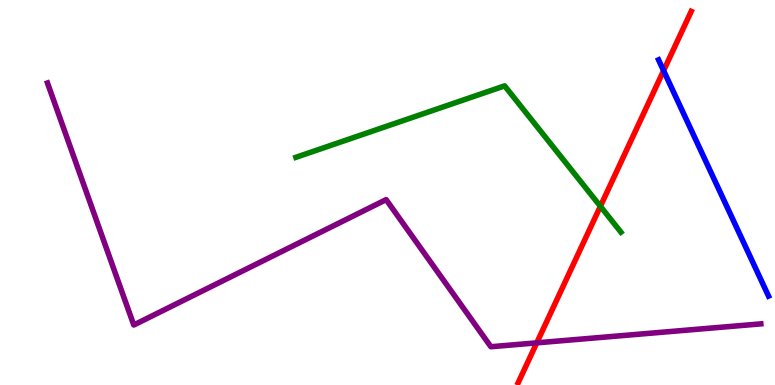[{'lines': ['blue', 'red'], 'intersections': [{'x': 8.56, 'y': 8.16}]}, {'lines': ['green', 'red'], 'intersections': [{'x': 7.75, 'y': 4.64}]}, {'lines': ['purple', 'red'], 'intersections': [{'x': 6.93, 'y': 1.09}]}, {'lines': ['blue', 'green'], 'intersections': []}, {'lines': ['blue', 'purple'], 'intersections': []}, {'lines': ['green', 'purple'], 'intersections': []}]